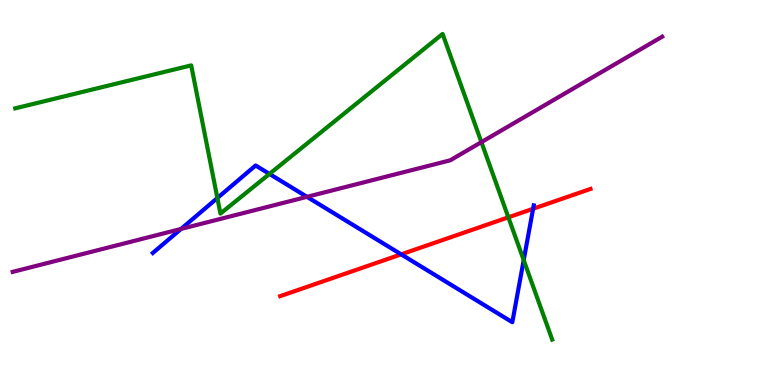[{'lines': ['blue', 'red'], 'intersections': [{'x': 5.18, 'y': 3.39}, {'x': 6.88, 'y': 4.58}]}, {'lines': ['green', 'red'], 'intersections': [{'x': 6.56, 'y': 4.36}]}, {'lines': ['purple', 'red'], 'intersections': []}, {'lines': ['blue', 'green'], 'intersections': [{'x': 2.8, 'y': 4.86}, {'x': 3.48, 'y': 5.48}, {'x': 6.76, 'y': 3.24}]}, {'lines': ['blue', 'purple'], 'intersections': [{'x': 2.34, 'y': 4.05}, {'x': 3.96, 'y': 4.89}]}, {'lines': ['green', 'purple'], 'intersections': [{'x': 6.21, 'y': 6.31}]}]